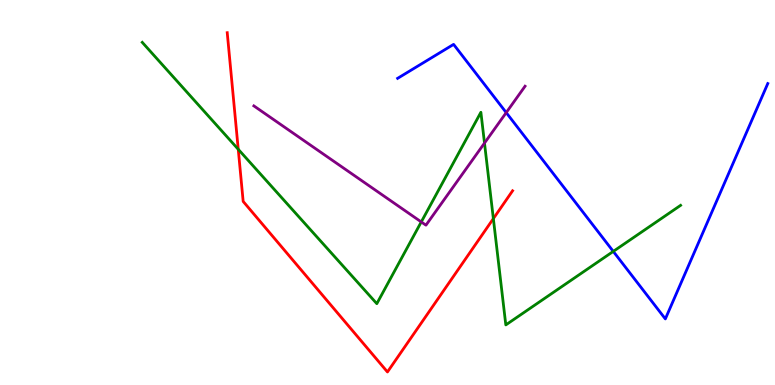[{'lines': ['blue', 'red'], 'intersections': []}, {'lines': ['green', 'red'], 'intersections': [{'x': 3.07, 'y': 6.12}, {'x': 6.37, 'y': 4.32}]}, {'lines': ['purple', 'red'], 'intersections': []}, {'lines': ['blue', 'green'], 'intersections': [{'x': 7.91, 'y': 3.47}]}, {'lines': ['blue', 'purple'], 'intersections': [{'x': 6.53, 'y': 7.08}]}, {'lines': ['green', 'purple'], 'intersections': [{'x': 5.44, 'y': 4.24}, {'x': 6.25, 'y': 6.28}]}]